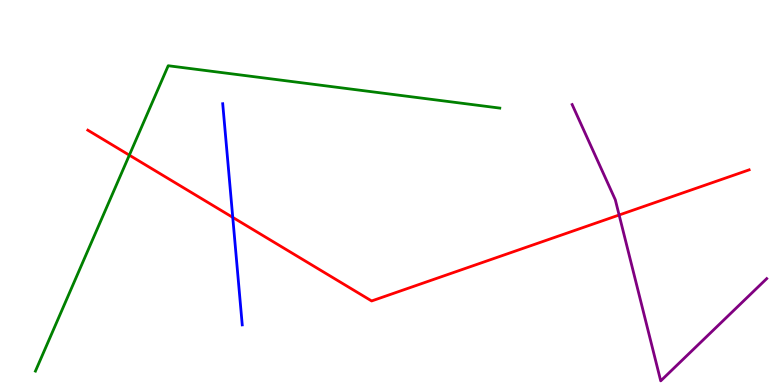[{'lines': ['blue', 'red'], 'intersections': [{'x': 3.0, 'y': 4.35}]}, {'lines': ['green', 'red'], 'intersections': [{'x': 1.67, 'y': 5.97}]}, {'lines': ['purple', 'red'], 'intersections': [{'x': 7.99, 'y': 4.42}]}, {'lines': ['blue', 'green'], 'intersections': []}, {'lines': ['blue', 'purple'], 'intersections': []}, {'lines': ['green', 'purple'], 'intersections': []}]